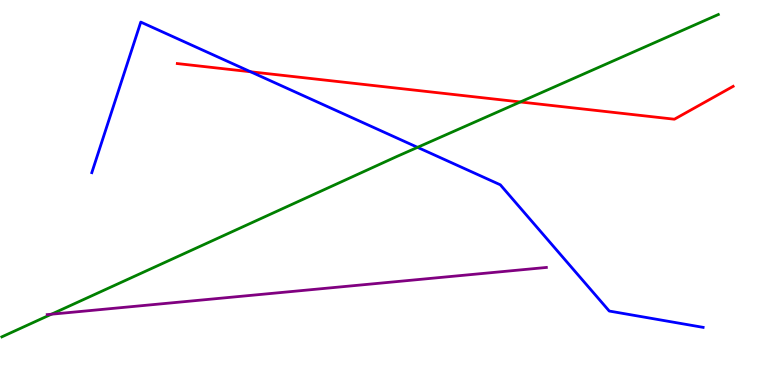[{'lines': ['blue', 'red'], 'intersections': [{'x': 3.23, 'y': 8.14}]}, {'lines': ['green', 'red'], 'intersections': [{'x': 6.71, 'y': 7.35}]}, {'lines': ['purple', 'red'], 'intersections': []}, {'lines': ['blue', 'green'], 'intersections': [{'x': 5.39, 'y': 6.17}]}, {'lines': ['blue', 'purple'], 'intersections': []}, {'lines': ['green', 'purple'], 'intersections': [{'x': 0.663, 'y': 1.84}]}]